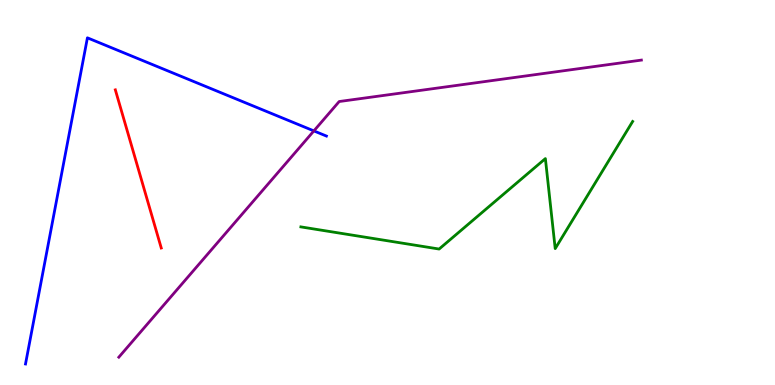[{'lines': ['blue', 'red'], 'intersections': []}, {'lines': ['green', 'red'], 'intersections': []}, {'lines': ['purple', 'red'], 'intersections': []}, {'lines': ['blue', 'green'], 'intersections': []}, {'lines': ['blue', 'purple'], 'intersections': [{'x': 4.05, 'y': 6.6}]}, {'lines': ['green', 'purple'], 'intersections': []}]